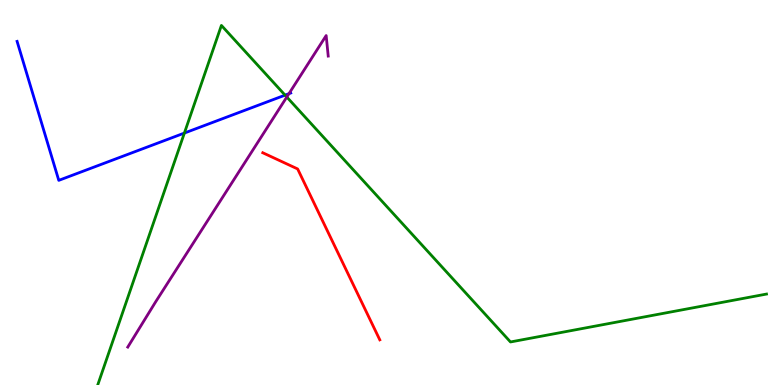[{'lines': ['blue', 'red'], 'intersections': []}, {'lines': ['green', 'red'], 'intersections': []}, {'lines': ['purple', 'red'], 'intersections': []}, {'lines': ['blue', 'green'], 'intersections': [{'x': 2.38, 'y': 6.54}, {'x': 3.68, 'y': 7.53}]}, {'lines': ['blue', 'purple'], 'intersections': [{'x': 3.73, 'y': 7.57}]}, {'lines': ['green', 'purple'], 'intersections': [{'x': 3.7, 'y': 7.48}]}]